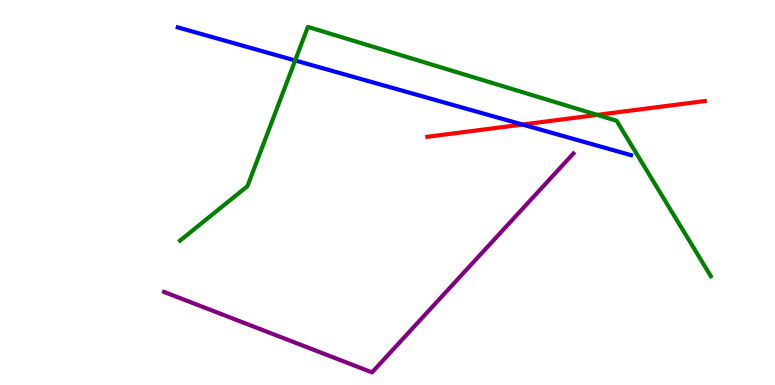[{'lines': ['blue', 'red'], 'intersections': [{'x': 6.74, 'y': 6.77}]}, {'lines': ['green', 'red'], 'intersections': [{'x': 7.71, 'y': 7.02}]}, {'lines': ['purple', 'red'], 'intersections': []}, {'lines': ['blue', 'green'], 'intersections': [{'x': 3.81, 'y': 8.43}]}, {'lines': ['blue', 'purple'], 'intersections': []}, {'lines': ['green', 'purple'], 'intersections': []}]